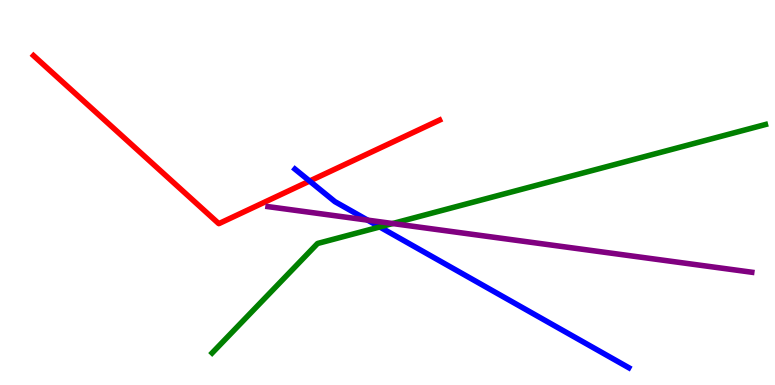[{'lines': ['blue', 'red'], 'intersections': [{'x': 4.0, 'y': 5.3}]}, {'lines': ['green', 'red'], 'intersections': []}, {'lines': ['purple', 'red'], 'intersections': []}, {'lines': ['blue', 'green'], 'intersections': [{'x': 4.9, 'y': 4.1}]}, {'lines': ['blue', 'purple'], 'intersections': [{'x': 4.74, 'y': 4.28}]}, {'lines': ['green', 'purple'], 'intersections': [{'x': 5.07, 'y': 4.19}]}]